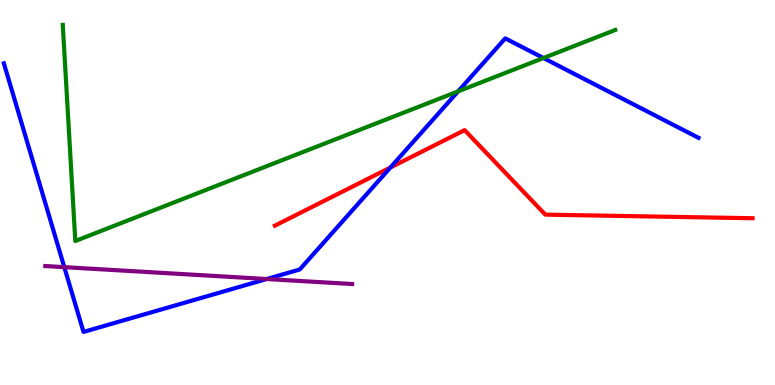[{'lines': ['blue', 'red'], 'intersections': [{'x': 5.04, 'y': 5.65}]}, {'lines': ['green', 'red'], 'intersections': []}, {'lines': ['purple', 'red'], 'intersections': []}, {'lines': ['blue', 'green'], 'intersections': [{'x': 5.91, 'y': 7.63}, {'x': 7.01, 'y': 8.49}]}, {'lines': ['blue', 'purple'], 'intersections': [{'x': 0.83, 'y': 3.06}, {'x': 3.44, 'y': 2.75}]}, {'lines': ['green', 'purple'], 'intersections': []}]